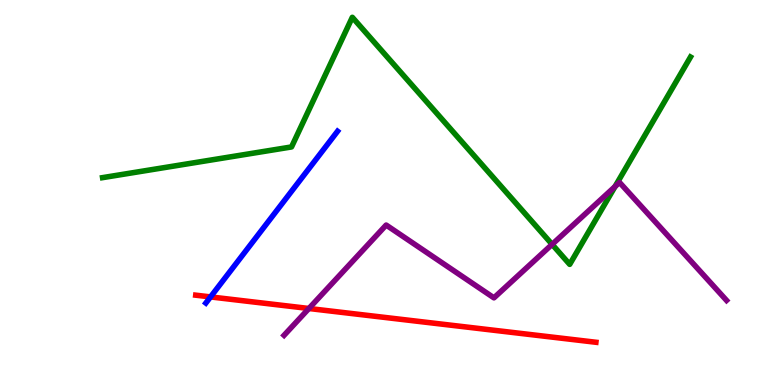[{'lines': ['blue', 'red'], 'intersections': [{'x': 2.72, 'y': 2.29}]}, {'lines': ['green', 'red'], 'intersections': []}, {'lines': ['purple', 'red'], 'intersections': [{'x': 3.99, 'y': 1.99}]}, {'lines': ['blue', 'green'], 'intersections': []}, {'lines': ['blue', 'purple'], 'intersections': []}, {'lines': ['green', 'purple'], 'intersections': [{'x': 7.12, 'y': 3.65}, {'x': 7.94, 'y': 5.15}]}]